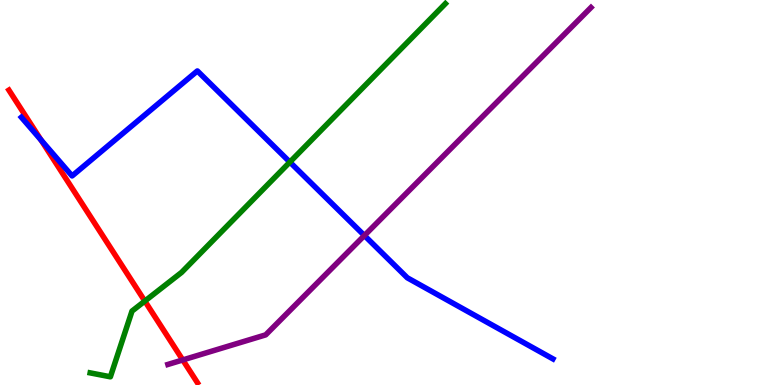[{'lines': ['blue', 'red'], 'intersections': [{'x': 0.53, 'y': 6.36}]}, {'lines': ['green', 'red'], 'intersections': [{'x': 1.87, 'y': 2.18}]}, {'lines': ['purple', 'red'], 'intersections': [{'x': 2.36, 'y': 0.651}]}, {'lines': ['blue', 'green'], 'intersections': [{'x': 3.74, 'y': 5.79}]}, {'lines': ['blue', 'purple'], 'intersections': [{'x': 4.7, 'y': 3.88}]}, {'lines': ['green', 'purple'], 'intersections': []}]